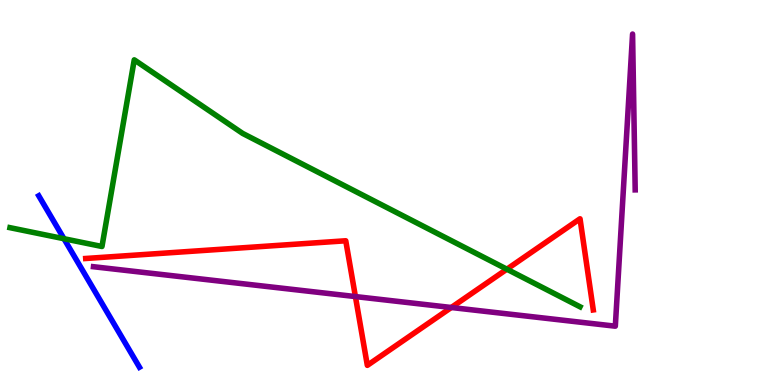[{'lines': ['blue', 'red'], 'intersections': []}, {'lines': ['green', 'red'], 'intersections': [{'x': 6.54, 'y': 3.01}]}, {'lines': ['purple', 'red'], 'intersections': [{'x': 4.59, 'y': 2.3}, {'x': 5.82, 'y': 2.01}]}, {'lines': ['blue', 'green'], 'intersections': [{'x': 0.825, 'y': 3.8}]}, {'lines': ['blue', 'purple'], 'intersections': []}, {'lines': ['green', 'purple'], 'intersections': []}]